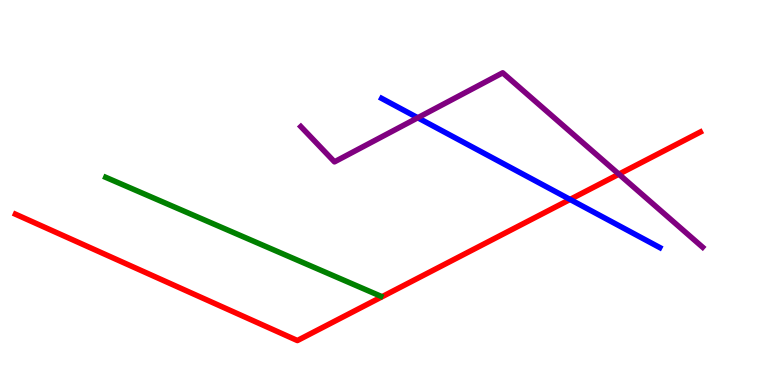[{'lines': ['blue', 'red'], 'intersections': [{'x': 7.36, 'y': 4.82}]}, {'lines': ['green', 'red'], 'intersections': []}, {'lines': ['purple', 'red'], 'intersections': [{'x': 7.99, 'y': 5.48}]}, {'lines': ['blue', 'green'], 'intersections': []}, {'lines': ['blue', 'purple'], 'intersections': [{'x': 5.39, 'y': 6.94}]}, {'lines': ['green', 'purple'], 'intersections': []}]